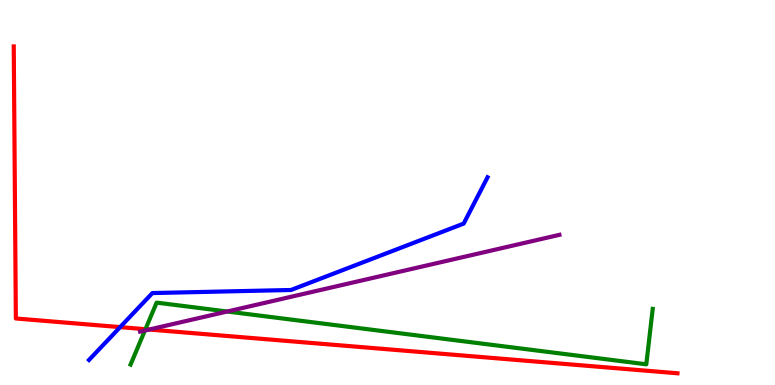[{'lines': ['blue', 'red'], 'intersections': [{'x': 1.55, 'y': 1.5}]}, {'lines': ['green', 'red'], 'intersections': [{'x': 1.88, 'y': 1.45}]}, {'lines': ['purple', 'red'], 'intersections': [{'x': 1.93, 'y': 1.44}]}, {'lines': ['blue', 'green'], 'intersections': []}, {'lines': ['blue', 'purple'], 'intersections': []}, {'lines': ['green', 'purple'], 'intersections': [{'x': 1.87, 'y': 1.41}, {'x': 2.93, 'y': 1.91}]}]